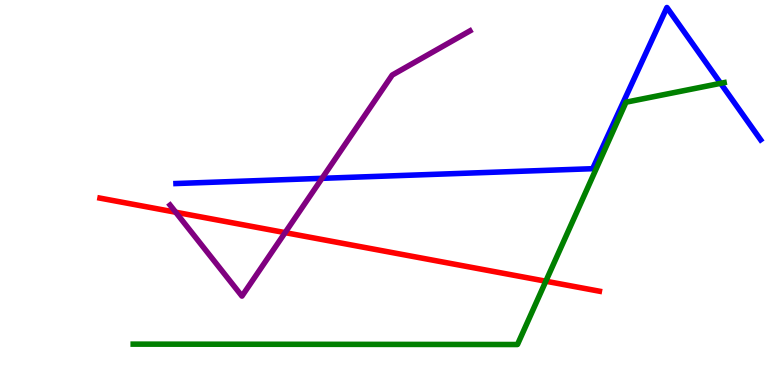[{'lines': ['blue', 'red'], 'intersections': []}, {'lines': ['green', 'red'], 'intersections': [{'x': 7.04, 'y': 2.7}]}, {'lines': ['purple', 'red'], 'intersections': [{'x': 2.27, 'y': 4.49}, {'x': 3.68, 'y': 3.96}]}, {'lines': ['blue', 'green'], 'intersections': [{'x': 9.3, 'y': 7.84}]}, {'lines': ['blue', 'purple'], 'intersections': [{'x': 4.16, 'y': 5.37}]}, {'lines': ['green', 'purple'], 'intersections': []}]